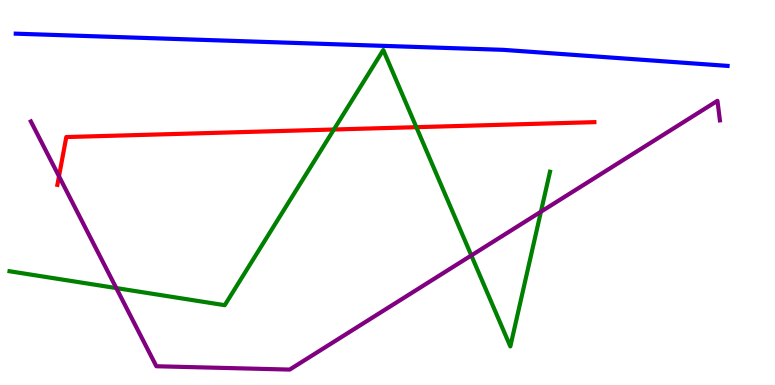[{'lines': ['blue', 'red'], 'intersections': []}, {'lines': ['green', 'red'], 'intersections': [{'x': 4.31, 'y': 6.64}, {'x': 5.37, 'y': 6.7}]}, {'lines': ['purple', 'red'], 'intersections': [{'x': 0.761, 'y': 5.42}]}, {'lines': ['blue', 'green'], 'intersections': []}, {'lines': ['blue', 'purple'], 'intersections': []}, {'lines': ['green', 'purple'], 'intersections': [{'x': 1.5, 'y': 2.52}, {'x': 6.08, 'y': 3.36}, {'x': 6.98, 'y': 4.5}]}]